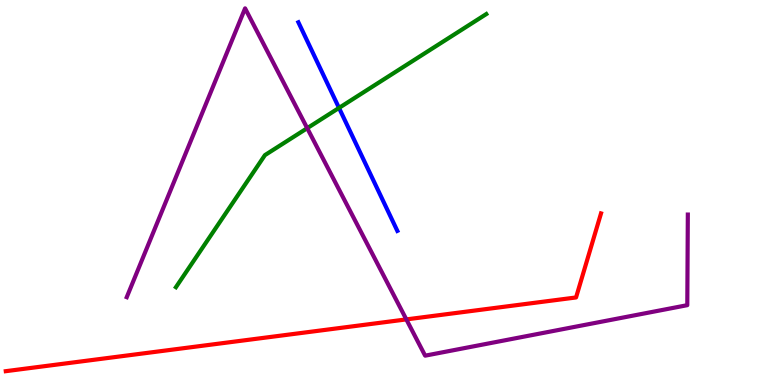[{'lines': ['blue', 'red'], 'intersections': []}, {'lines': ['green', 'red'], 'intersections': []}, {'lines': ['purple', 'red'], 'intersections': [{'x': 5.24, 'y': 1.7}]}, {'lines': ['blue', 'green'], 'intersections': [{'x': 4.37, 'y': 7.2}]}, {'lines': ['blue', 'purple'], 'intersections': []}, {'lines': ['green', 'purple'], 'intersections': [{'x': 3.96, 'y': 6.67}]}]